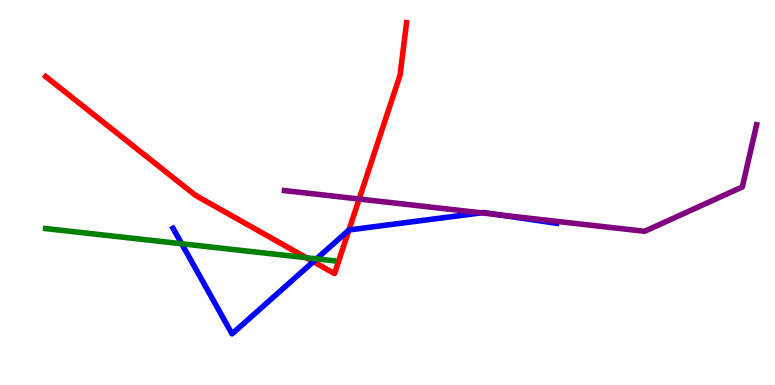[{'lines': ['blue', 'red'], 'intersections': [{'x': 4.04, 'y': 3.2}, {'x': 4.5, 'y': 4.02}]}, {'lines': ['green', 'red'], 'intersections': [{'x': 3.95, 'y': 3.31}]}, {'lines': ['purple', 'red'], 'intersections': [{'x': 4.63, 'y': 4.83}]}, {'lines': ['blue', 'green'], 'intersections': [{'x': 2.34, 'y': 3.67}, {'x': 4.08, 'y': 3.28}]}, {'lines': ['blue', 'purple'], 'intersections': [{'x': 6.21, 'y': 4.47}, {'x': 6.45, 'y': 4.42}]}, {'lines': ['green', 'purple'], 'intersections': []}]